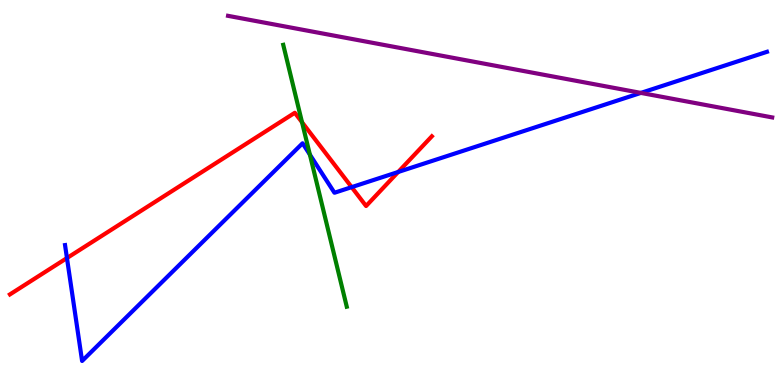[{'lines': ['blue', 'red'], 'intersections': [{'x': 0.864, 'y': 3.3}, {'x': 4.54, 'y': 5.14}, {'x': 5.14, 'y': 5.53}]}, {'lines': ['green', 'red'], 'intersections': [{'x': 3.9, 'y': 6.83}]}, {'lines': ['purple', 'red'], 'intersections': []}, {'lines': ['blue', 'green'], 'intersections': [{'x': 4.0, 'y': 5.98}]}, {'lines': ['blue', 'purple'], 'intersections': [{'x': 8.27, 'y': 7.59}]}, {'lines': ['green', 'purple'], 'intersections': []}]